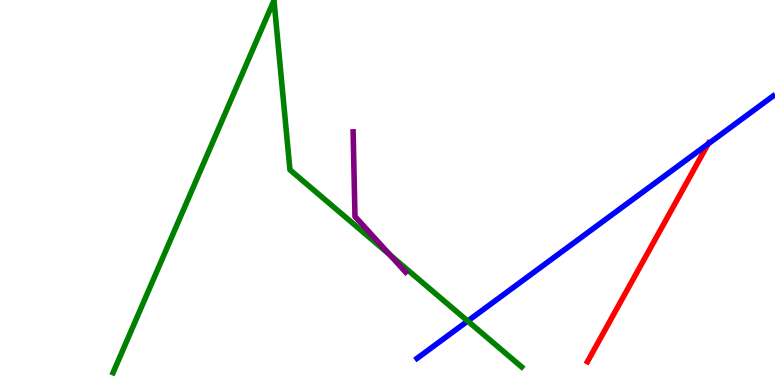[{'lines': ['blue', 'red'], 'intersections': [{'x': 9.14, 'y': 6.26}]}, {'lines': ['green', 'red'], 'intersections': []}, {'lines': ['purple', 'red'], 'intersections': []}, {'lines': ['blue', 'green'], 'intersections': [{'x': 6.04, 'y': 1.66}]}, {'lines': ['blue', 'purple'], 'intersections': []}, {'lines': ['green', 'purple'], 'intersections': [{'x': 5.03, 'y': 3.38}]}]